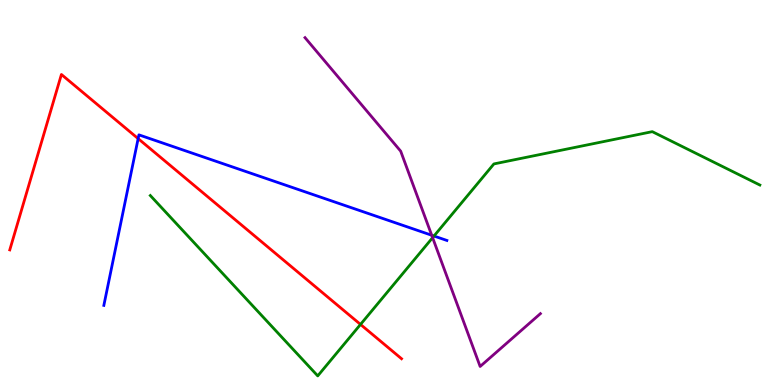[{'lines': ['blue', 'red'], 'intersections': [{'x': 1.78, 'y': 6.4}]}, {'lines': ['green', 'red'], 'intersections': [{'x': 4.65, 'y': 1.57}]}, {'lines': ['purple', 'red'], 'intersections': []}, {'lines': ['blue', 'green'], 'intersections': [{'x': 5.6, 'y': 3.87}]}, {'lines': ['blue', 'purple'], 'intersections': [{'x': 5.57, 'y': 3.89}]}, {'lines': ['green', 'purple'], 'intersections': [{'x': 5.58, 'y': 3.83}]}]